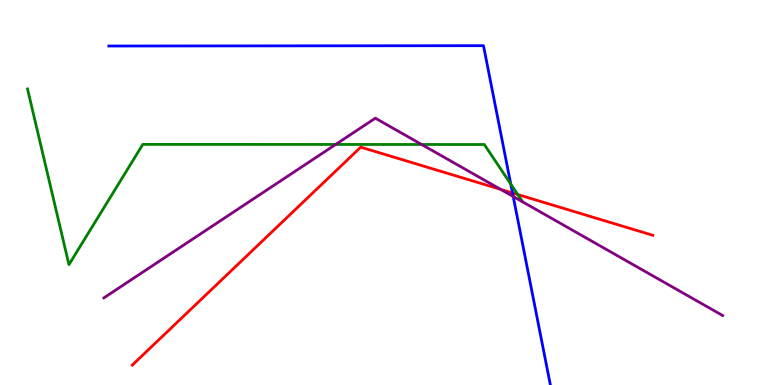[{'lines': ['blue', 'red'], 'intersections': [{'x': 6.61, 'y': 4.99}]}, {'lines': ['green', 'red'], 'intersections': [{'x': 6.68, 'y': 4.95}]}, {'lines': ['purple', 'red'], 'intersections': [{'x': 6.46, 'y': 5.08}]}, {'lines': ['blue', 'green'], 'intersections': [{'x': 6.59, 'y': 5.22}]}, {'lines': ['blue', 'purple'], 'intersections': [{'x': 6.62, 'y': 4.9}]}, {'lines': ['green', 'purple'], 'intersections': [{'x': 4.33, 'y': 6.25}, {'x': 5.44, 'y': 6.25}]}]